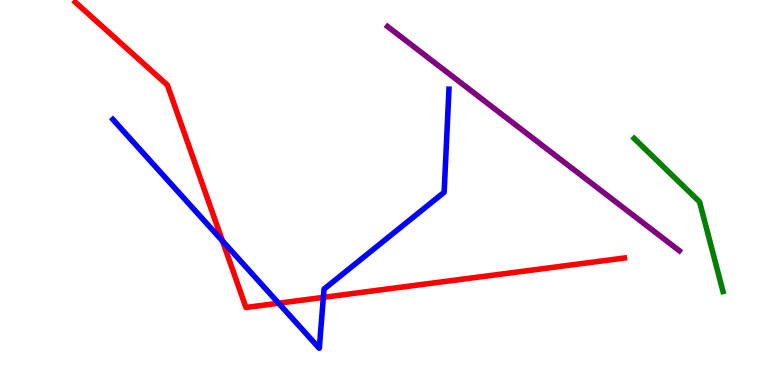[{'lines': ['blue', 'red'], 'intersections': [{'x': 2.87, 'y': 3.74}, {'x': 3.6, 'y': 2.12}, {'x': 4.17, 'y': 2.28}]}, {'lines': ['green', 'red'], 'intersections': []}, {'lines': ['purple', 'red'], 'intersections': []}, {'lines': ['blue', 'green'], 'intersections': []}, {'lines': ['blue', 'purple'], 'intersections': []}, {'lines': ['green', 'purple'], 'intersections': []}]